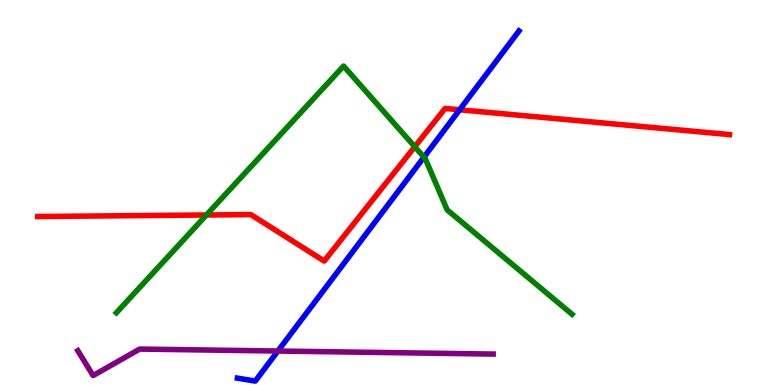[{'lines': ['blue', 'red'], 'intersections': [{'x': 5.93, 'y': 7.15}]}, {'lines': ['green', 'red'], 'intersections': [{'x': 2.66, 'y': 4.42}, {'x': 5.35, 'y': 6.19}]}, {'lines': ['purple', 'red'], 'intersections': []}, {'lines': ['blue', 'green'], 'intersections': [{'x': 5.47, 'y': 5.92}]}, {'lines': ['blue', 'purple'], 'intersections': [{'x': 3.59, 'y': 0.882}]}, {'lines': ['green', 'purple'], 'intersections': []}]